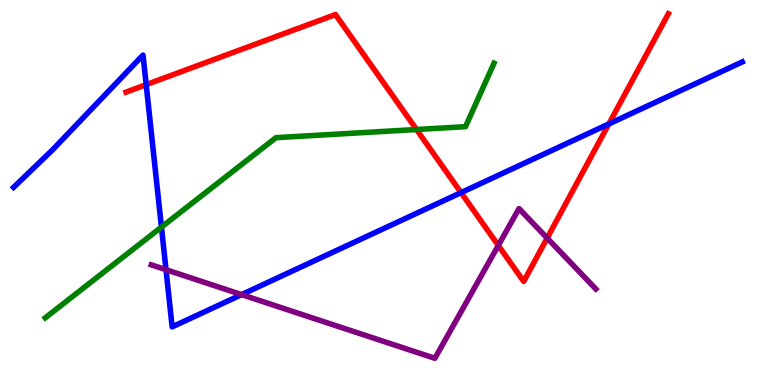[{'lines': ['blue', 'red'], 'intersections': [{'x': 1.89, 'y': 7.8}, {'x': 5.95, 'y': 5.0}, {'x': 7.86, 'y': 6.78}]}, {'lines': ['green', 'red'], 'intersections': [{'x': 5.37, 'y': 6.64}]}, {'lines': ['purple', 'red'], 'intersections': [{'x': 6.43, 'y': 3.62}, {'x': 7.06, 'y': 3.82}]}, {'lines': ['blue', 'green'], 'intersections': [{'x': 2.08, 'y': 4.1}]}, {'lines': ['blue', 'purple'], 'intersections': [{'x': 2.14, 'y': 2.99}, {'x': 3.12, 'y': 2.35}]}, {'lines': ['green', 'purple'], 'intersections': []}]